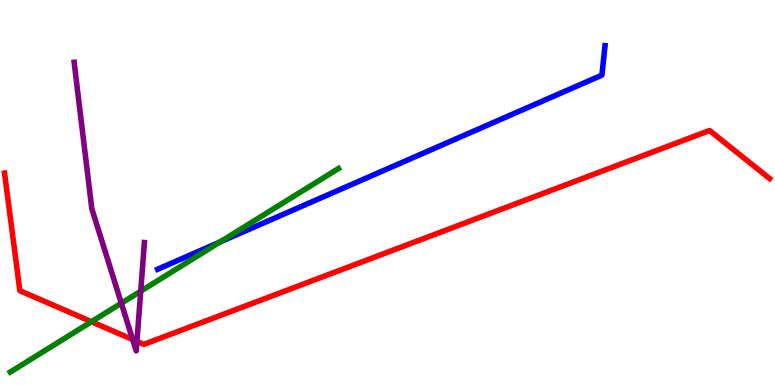[{'lines': ['blue', 'red'], 'intersections': []}, {'lines': ['green', 'red'], 'intersections': [{'x': 1.18, 'y': 1.64}]}, {'lines': ['purple', 'red'], 'intersections': [{'x': 1.71, 'y': 1.18}, {'x': 1.77, 'y': 1.13}]}, {'lines': ['blue', 'green'], 'intersections': [{'x': 2.84, 'y': 3.72}]}, {'lines': ['blue', 'purple'], 'intersections': []}, {'lines': ['green', 'purple'], 'intersections': [{'x': 1.57, 'y': 2.12}, {'x': 1.82, 'y': 2.44}]}]